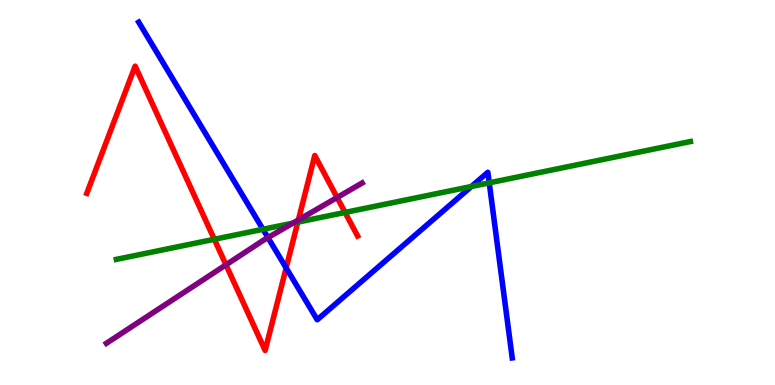[{'lines': ['blue', 'red'], 'intersections': [{'x': 3.69, 'y': 3.04}]}, {'lines': ['green', 'red'], 'intersections': [{'x': 2.77, 'y': 3.79}, {'x': 3.84, 'y': 4.23}, {'x': 4.45, 'y': 4.48}]}, {'lines': ['purple', 'red'], 'intersections': [{'x': 2.92, 'y': 3.12}, {'x': 3.85, 'y': 4.29}, {'x': 4.35, 'y': 4.87}]}, {'lines': ['blue', 'green'], 'intersections': [{'x': 3.39, 'y': 4.04}, {'x': 6.08, 'y': 5.16}, {'x': 6.31, 'y': 5.25}]}, {'lines': ['blue', 'purple'], 'intersections': [{'x': 3.46, 'y': 3.83}]}, {'lines': ['green', 'purple'], 'intersections': [{'x': 3.78, 'y': 4.2}]}]